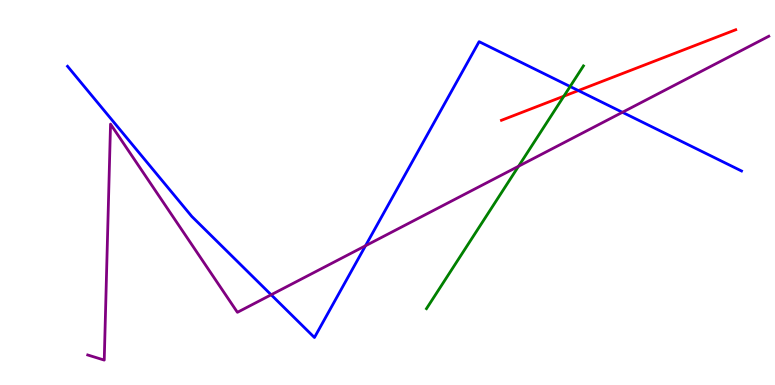[{'lines': ['blue', 'red'], 'intersections': [{'x': 7.46, 'y': 7.65}]}, {'lines': ['green', 'red'], 'intersections': [{'x': 7.28, 'y': 7.5}]}, {'lines': ['purple', 'red'], 'intersections': []}, {'lines': ['blue', 'green'], 'intersections': [{'x': 7.36, 'y': 7.75}]}, {'lines': ['blue', 'purple'], 'intersections': [{'x': 3.5, 'y': 2.34}, {'x': 4.72, 'y': 3.62}, {'x': 8.03, 'y': 7.08}]}, {'lines': ['green', 'purple'], 'intersections': [{'x': 6.69, 'y': 5.68}]}]